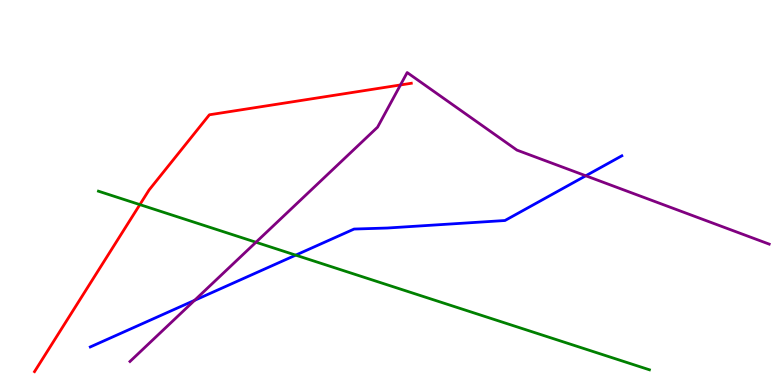[{'lines': ['blue', 'red'], 'intersections': []}, {'lines': ['green', 'red'], 'intersections': [{'x': 1.8, 'y': 4.69}]}, {'lines': ['purple', 'red'], 'intersections': [{'x': 5.17, 'y': 7.79}]}, {'lines': ['blue', 'green'], 'intersections': [{'x': 3.82, 'y': 3.37}]}, {'lines': ['blue', 'purple'], 'intersections': [{'x': 2.51, 'y': 2.2}, {'x': 7.56, 'y': 5.43}]}, {'lines': ['green', 'purple'], 'intersections': [{'x': 3.3, 'y': 3.71}]}]